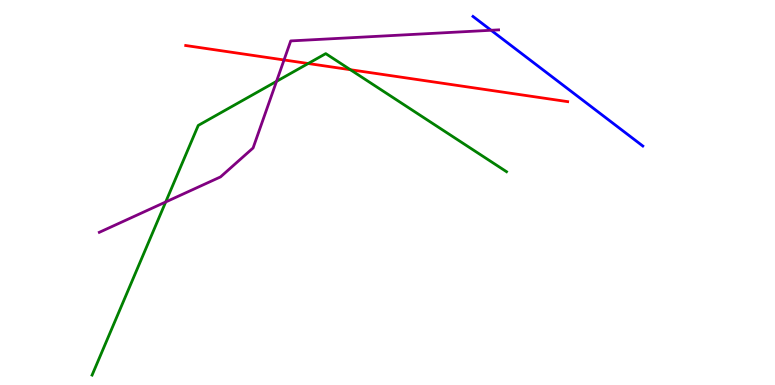[{'lines': ['blue', 'red'], 'intersections': []}, {'lines': ['green', 'red'], 'intersections': [{'x': 3.98, 'y': 8.35}, {'x': 4.52, 'y': 8.19}]}, {'lines': ['purple', 'red'], 'intersections': [{'x': 3.67, 'y': 8.44}]}, {'lines': ['blue', 'green'], 'intersections': []}, {'lines': ['blue', 'purple'], 'intersections': [{'x': 6.34, 'y': 9.21}]}, {'lines': ['green', 'purple'], 'intersections': [{'x': 2.14, 'y': 4.75}, {'x': 3.57, 'y': 7.89}]}]